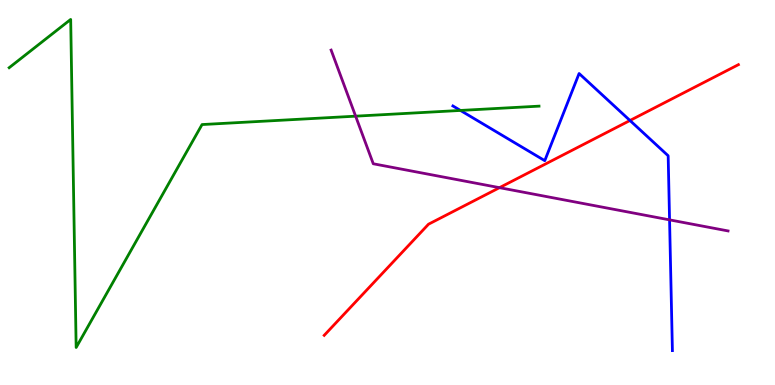[{'lines': ['blue', 'red'], 'intersections': [{'x': 8.13, 'y': 6.87}]}, {'lines': ['green', 'red'], 'intersections': []}, {'lines': ['purple', 'red'], 'intersections': [{'x': 6.45, 'y': 5.13}]}, {'lines': ['blue', 'green'], 'intersections': [{'x': 5.94, 'y': 7.13}]}, {'lines': ['blue', 'purple'], 'intersections': [{'x': 8.64, 'y': 4.29}]}, {'lines': ['green', 'purple'], 'intersections': [{'x': 4.59, 'y': 6.98}]}]